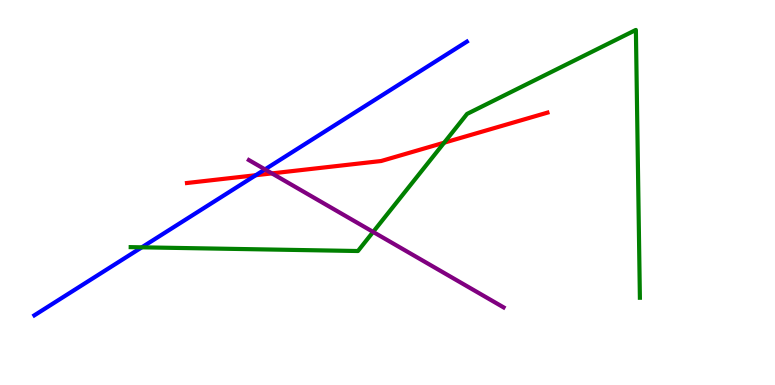[{'lines': ['blue', 'red'], 'intersections': [{'x': 3.3, 'y': 5.45}]}, {'lines': ['green', 'red'], 'intersections': [{'x': 5.73, 'y': 6.29}]}, {'lines': ['purple', 'red'], 'intersections': [{'x': 3.51, 'y': 5.5}]}, {'lines': ['blue', 'green'], 'intersections': [{'x': 1.83, 'y': 3.58}]}, {'lines': ['blue', 'purple'], 'intersections': [{'x': 3.42, 'y': 5.6}]}, {'lines': ['green', 'purple'], 'intersections': [{'x': 4.81, 'y': 3.98}]}]